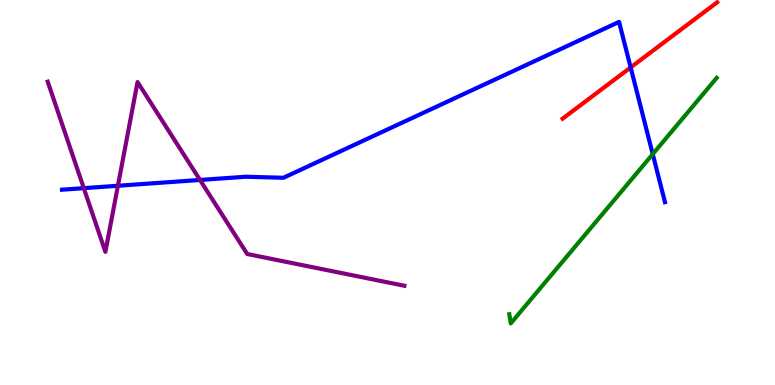[{'lines': ['blue', 'red'], 'intersections': [{'x': 8.14, 'y': 8.25}]}, {'lines': ['green', 'red'], 'intersections': []}, {'lines': ['purple', 'red'], 'intersections': []}, {'lines': ['blue', 'green'], 'intersections': [{'x': 8.42, 'y': 6.0}]}, {'lines': ['blue', 'purple'], 'intersections': [{'x': 1.08, 'y': 5.11}, {'x': 1.52, 'y': 5.18}, {'x': 2.58, 'y': 5.33}]}, {'lines': ['green', 'purple'], 'intersections': []}]